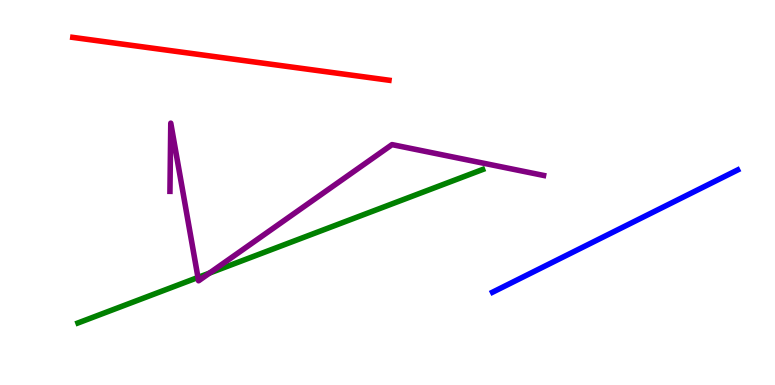[{'lines': ['blue', 'red'], 'intersections': []}, {'lines': ['green', 'red'], 'intersections': []}, {'lines': ['purple', 'red'], 'intersections': []}, {'lines': ['blue', 'green'], 'intersections': []}, {'lines': ['blue', 'purple'], 'intersections': []}, {'lines': ['green', 'purple'], 'intersections': [{'x': 2.55, 'y': 2.79}, {'x': 2.7, 'y': 2.91}]}]